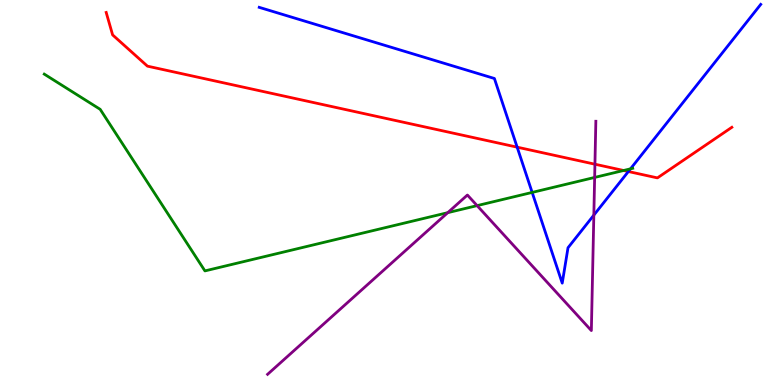[{'lines': ['blue', 'red'], 'intersections': [{'x': 6.67, 'y': 6.18}, {'x': 8.11, 'y': 5.54}]}, {'lines': ['green', 'red'], 'intersections': [{'x': 8.05, 'y': 5.57}]}, {'lines': ['purple', 'red'], 'intersections': [{'x': 7.68, 'y': 5.73}]}, {'lines': ['blue', 'green'], 'intersections': [{'x': 6.87, 'y': 5.0}, {'x': 8.14, 'y': 5.61}]}, {'lines': ['blue', 'purple'], 'intersections': [{'x': 7.66, 'y': 4.41}]}, {'lines': ['green', 'purple'], 'intersections': [{'x': 5.78, 'y': 4.48}, {'x': 6.16, 'y': 4.66}, {'x': 7.67, 'y': 5.39}]}]